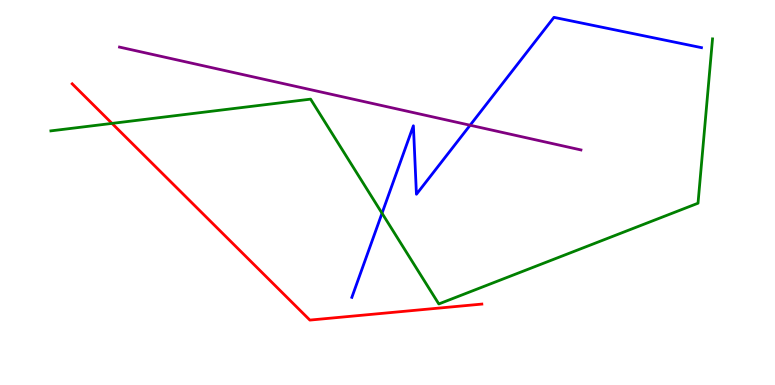[{'lines': ['blue', 'red'], 'intersections': []}, {'lines': ['green', 'red'], 'intersections': [{'x': 1.45, 'y': 6.79}]}, {'lines': ['purple', 'red'], 'intersections': []}, {'lines': ['blue', 'green'], 'intersections': [{'x': 4.93, 'y': 4.46}]}, {'lines': ['blue', 'purple'], 'intersections': [{'x': 6.07, 'y': 6.75}]}, {'lines': ['green', 'purple'], 'intersections': []}]